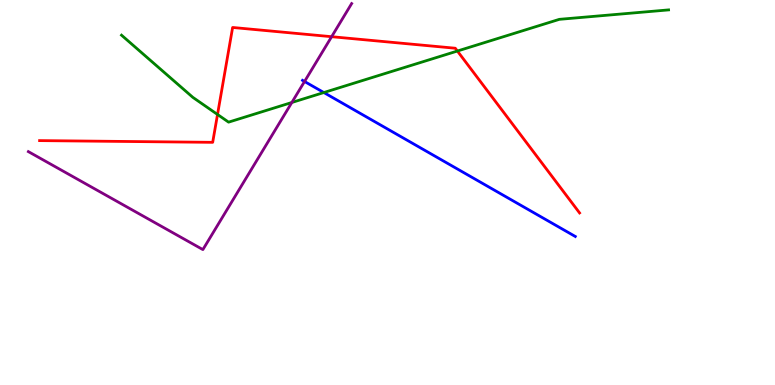[{'lines': ['blue', 'red'], 'intersections': []}, {'lines': ['green', 'red'], 'intersections': [{'x': 2.81, 'y': 7.03}, {'x': 5.9, 'y': 8.67}]}, {'lines': ['purple', 'red'], 'intersections': [{'x': 4.28, 'y': 9.05}]}, {'lines': ['blue', 'green'], 'intersections': [{'x': 4.18, 'y': 7.6}]}, {'lines': ['blue', 'purple'], 'intersections': [{'x': 3.93, 'y': 7.88}]}, {'lines': ['green', 'purple'], 'intersections': [{'x': 3.77, 'y': 7.34}]}]